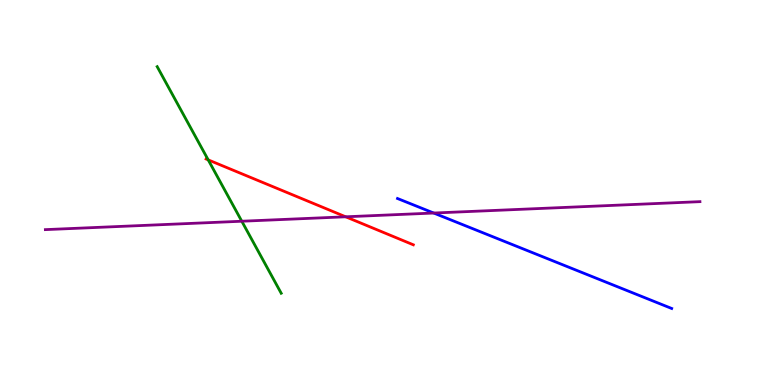[{'lines': ['blue', 'red'], 'intersections': []}, {'lines': ['green', 'red'], 'intersections': [{'x': 2.69, 'y': 5.85}]}, {'lines': ['purple', 'red'], 'intersections': [{'x': 4.46, 'y': 4.37}]}, {'lines': ['blue', 'green'], 'intersections': []}, {'lines': ['blue', 'purple'], 'intersections': [{'x': 5.6, 'y': 4.47}]}, {'lines': ['green', 'purple'], 'intersections': [{'x': 3.12, 'y': 4.25}]}]